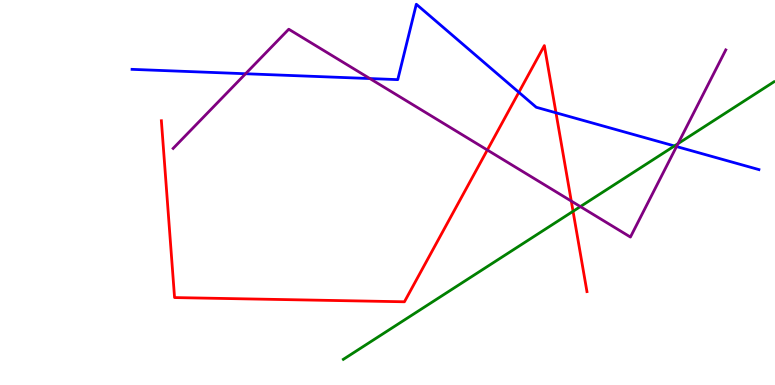[{'lines': ['blue', 'red'], 'intersections': [{'x': 6.69, 'y': 7.6}, {'x': 7.17, 'y': 7.07}]}, {'lines': ['green', 'red'], 'intersections': [{'x': 7.39, 'y': 4.51}]}, {'lines': ['purple', 'red'], 'intersections': [{'x': 6.29, 'y': 6.1}, {'x': 7.37, 'y': 4.78}]}, {'lines': ['blue', 'green'], 'intersections': [{'x': 8.7, 'y': 6.21}]}, {'lines': ['blue', 'purple'], 'intersections': [{'x': 3.17, 'y': 8.08}, {'x': 4.77, 'y': 7.96}, {'x': 8.73, 'y': 6.19}]}, {'lines': ['green', 'purple'], 'intersections': [{'x': 7.49, 'y': 4.63}, {'x': 8.75, 'y': 6.27}]}]